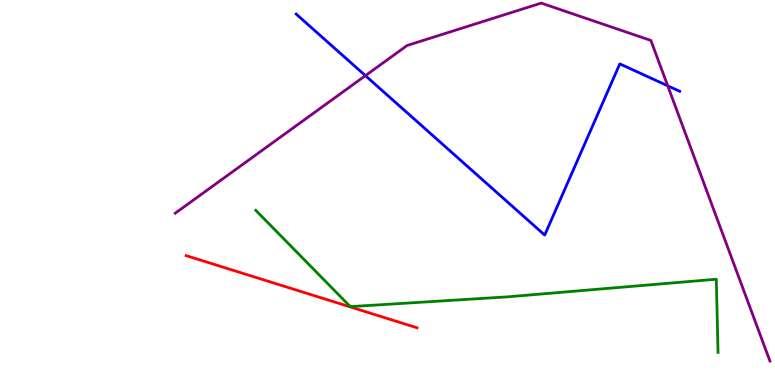[{'lines': ['blue', 'red'], 'intersections': []}, {'lines': ['green', 'red'], 'intersections': []}, {'lines': ['purple', 'red'], 'intersections': []}, {'lines': ['blue', 'green'], 'intersections': []}, {'lines': ['blue', 'purple'], 'intersections': [{'x': 4.72, 'y': 8.04}, {'x': 8.62, 'y': 7.77}]}, {'lines': ['green', 'purple'], 'intersections': []}]